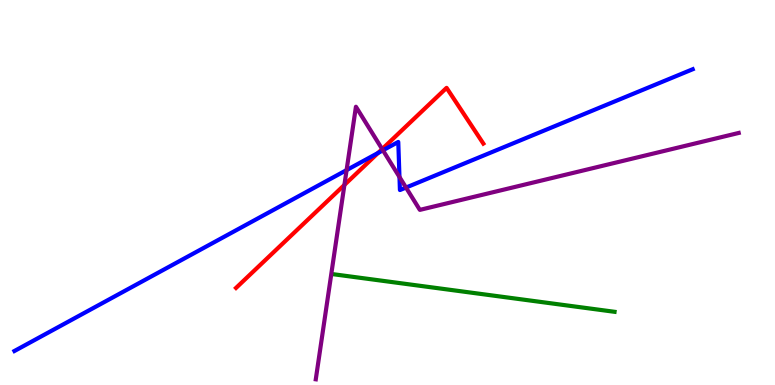[{'lines': ['blue', 'red'], 'intersections': [{'x': 4.88, 'y': 6.03}]}, {'lines': ['green', 'red'], 'intersections': []}, {'lines': ['purple', 'red'], 'intersections': [{'x': 4.44, 'y': 5.2}, {'x': 4.93, 'y': 6.13}]}, {'lines': ['blue', 'green'], 'intersections': []}, {'lines': ['blue', 'purple'], 'intersections': [{'x': 4.47, 'y': 5.58}, {'x': 4.94, 'y': 6.1}, {'x': 5.15, 'y': 5.4}, {'x': 5.24, 'y': 5.13}]}, {'lines': ['green', 'purple'], 'intersections': []}]